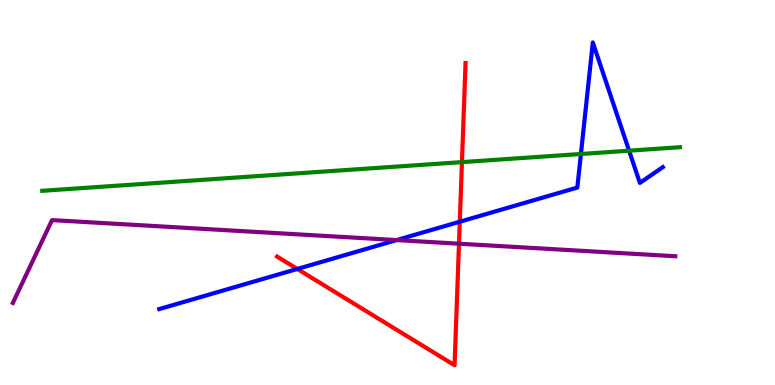[{'lines': ['blue', 'red'], 'intersections': [{'x': 3.84, 'y': 3.01}, {'x': 5.93, 'y': 4.24}]}, {'lines': ['green', 'red'], 'intersections': [{'x': 5.96, 'y': 5.79}]}, {'lines': ['purple', 'red'], 'intersections': [{'x': 5.92, 'y': 3.67}]}, {'lines': ['blue', 'green'], 'intersections': [{'x': 7.5, 'y': 6.0}, {'x': 8.12, 'y': 6.09}]}, {'lines': ['blue', 'purple'], 'intersections': [{'x': 5.12, 'y': 3.76}]}, {'lines': ['green', 'purple'], 'intersections': []}]